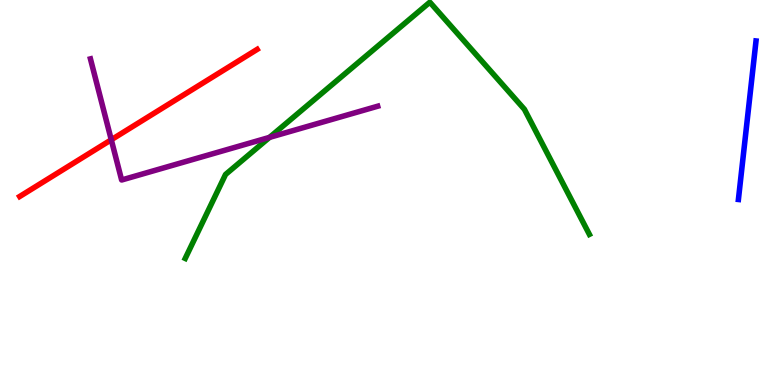[{'lines': ['blue', 'red'], 'intersections': []}, {'lines': ['green', 'red'], 'intersections': []}, {'lines': ['purple', 'red'], 'intersections': [{'x': 1.44, 'y': 6.37}]}, {'lines': ['blue', 'green'], 'intersections': []}, {'lines': ['blue', 'purple'], 'intersections': []}, {'lines': ['green', 'purple'], 'intersections': [{'x': 3.48, 'y': 6.43}]}]